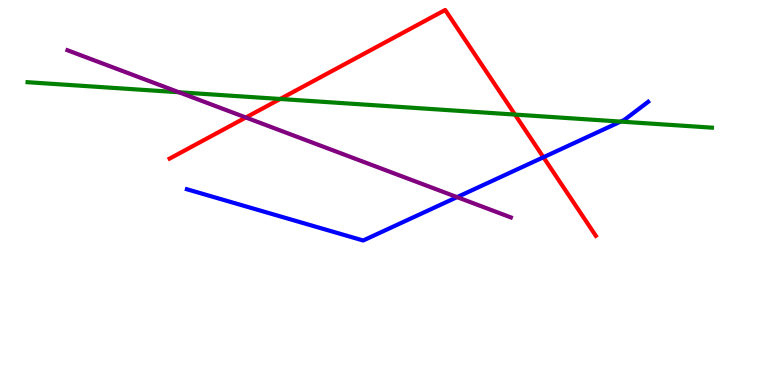[{'lines': ['blue', 'red'], 'intersections': [{'x': 7.01, 'y': 5.92}]}, {'lines': ['green', 'red'], 'intersections': [{'x': 3.62, 'y': 7.43}, {'x': 6.64, 'y': 7.02}]}, {'lines': ['purple', 'red'], 'intersections': [{'x': 3.17, 'y': 6.95}]}, {'lines': ['blue', 'green'], 'intersections': [{'x': 8.01, 'y': 6.84}]}, {'lines': ['blue', 'purple'], 'intersections': [{'x': 5.9, 'y': 4.88}]}, {'lines': ['green', 'purple'], 'intersections': [{'x': 2.31, 'y': 7.6}]}]